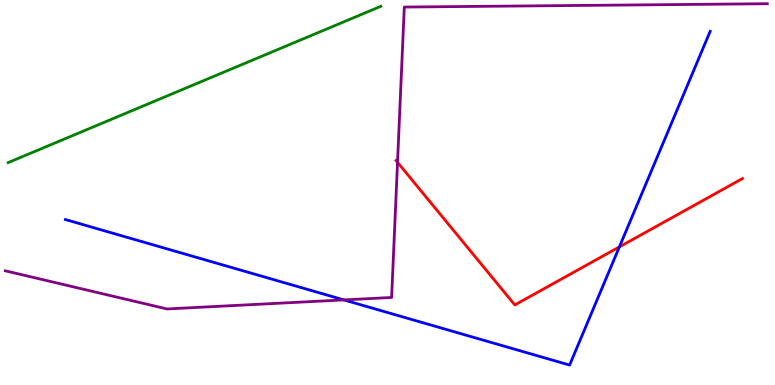[{'lines': ['blue', 'red'], 'intersections': [{'x': 7.99, 'y': 3.59}]}, {'lines': ['green', 'red'], 'intersections': []}, {'lines': ['purple', 'red'], 'intersections': [{'x': 5.13, 'y': 5.78}]}, {'lines': ['blue', 'green'], 'intersections': []}, {'lines': ['blue', 'purple'], 'intersections': [{'x': 4.44, 'y': 2.21}]}, {'lines': ['green', 'purple'], 'intersections': []}]